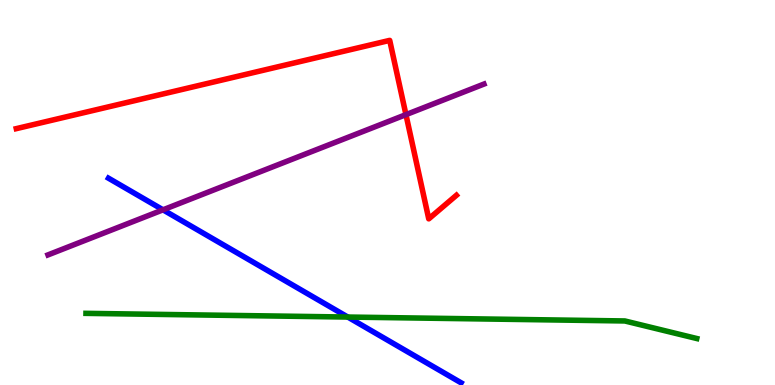[{'lines': ['blue', 'red'], 'intersections': []}, {'lines': ['green', 'red'], 'intersections': []}, {'lines': ['purple', 'red'], 'intersections': [{'x': 5.24, 'y': 7.02}]}, {'lines': ['blue', 'green'], 'intersections': [{'x': 4.49, 'y': 1.76}]}, {'lines': ['blue', 'purple'], 'intersections': [{'x': 2.1, 'y': 4.55}]}, {'lines': ['green', 'purple'], 'intersections': []}]